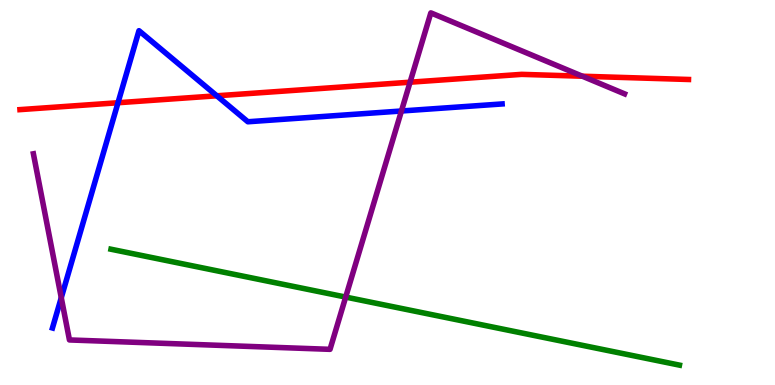[{'lines': ['blue', 'red'], 'intersections': [{'x': 1.52, 'y': 7.33}, {'x': 2.8, 'y': 7.51}]}, {'lines': ['green', 'red'], 'intersections': []}, {'lines': ['purple', 'red'], 'intersections': [{'x': 5.29, 'y': 7.86}, {'x': 7.51, 'y': 8.02}]}, {'lines': ['blue', 'green'], 'intersections': []}, {'lines': ['blue', 'purple'], 'intersections': [{'x': 0.791, 'y': 2.27}, {'x': 5.18, 'y': 7.12}]}, {'lines': ['green', 'purple'], 'intersections': [{'x': 4.46, 'y': 2.28}]}]